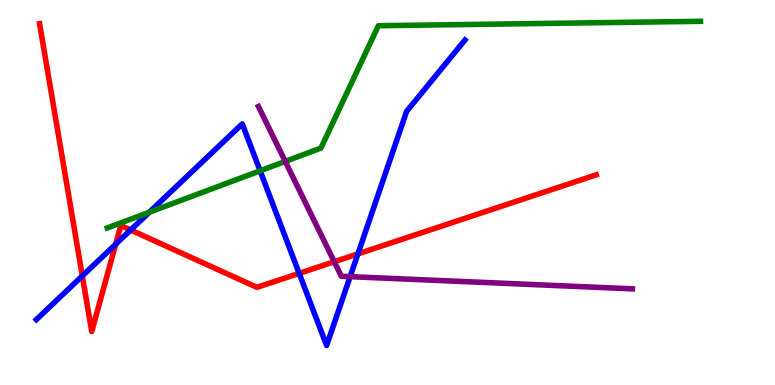[{'lines': ['blue', 'red'], 'intersections': [{'x': 1.06, 'y': 2.83}, {'x': 1.49, 'y': 3.66}, {'x': 1.69, 'y': 4.03}, {'x': 3.86, 'y': 2.9}, {'x': 4.62, 'y': 3.41}]}, {'lines': ['green', 'red'], 'intersections': []}, {'lines': ['purple', 'red'], 'intersections': [{'x': 4.31, 'y': 3.2}]}, {'lines': ['blue', 'green'], 'intersections': [{'x': 1.93, 'y': 4.49}, {'x': 3.36, 'y': 5.56}]}, {'lines': ['blue', 'purple'], 'intersections': [{'x': 4.52, 'y': 2.81}]}, {'lines': ['green', 'purple'], 'intersections': [{'x': 3.68, 'y': 5.81}]}]